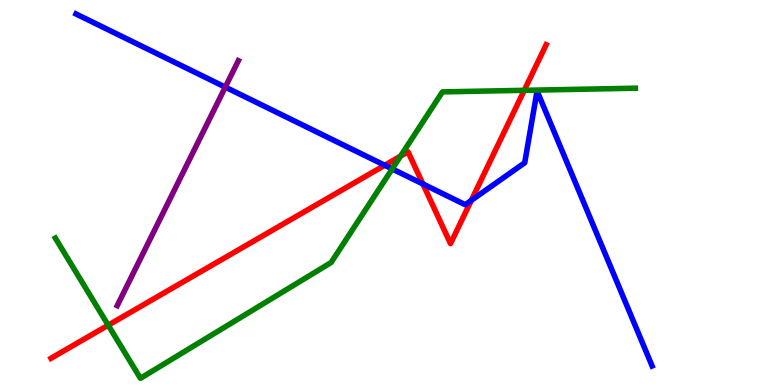[{'lines': ['blue', 'red'], 'intersections': [{'x': 4.96, 'y': 5.71}, {'x': 5.46, 'y': 5.22}, {'x': 6.08, 'y': 4.79}]}, {'lines': ['green', 'red'], 'intersections': [{'x': 1.4, 'y': 1.55}, {'x': 5.17, 'y': 5.94}, {'x': 6.76, 'y': 7.65}]}, {'lines': ['purple', 'red'], 'intersections': []}, {'lines': ['blue', 'green'], 'intersections': [{'x': 5.06, 'y': 5.61}]}, {'lines': ['blue', 'purple'], 'intersections': [{'x': 2.91, 'y': 7.74}]}, {'lines': ['green', 'purple'], 'intersections': []}]